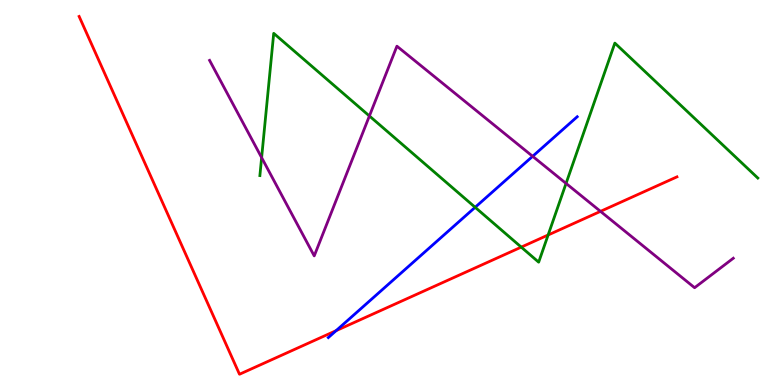[{'lines': ['blue', 'red'], 'intersections': [{'x': 4.34, 'y': 1.41}]}, {'lines': ['green', 'red'], 'intersections': [{'x': 6.73, 'y': 3.58}, {'x': 7.07, 'y': 3.9}]}, {'lines': ['purple', 'red'], 'intersections': [{'x': 7.75, 'y': 4.51}]}, {'lines': ['blue', 'green'], 'intersections': [{'x': 6.13, 'y': 4.62}]}, {'lines': ['blue', 'purple'], 'intersections': [{'x': 6.87, 'y': 5.94}]}, {'lines': ['green', 'purple'], 'intersections': [{'x': 3.38, 'y': 5.91}, {'x': 4.77, 'y': 6.99}, {'x': 7.3, 'y': 5.24}]}]